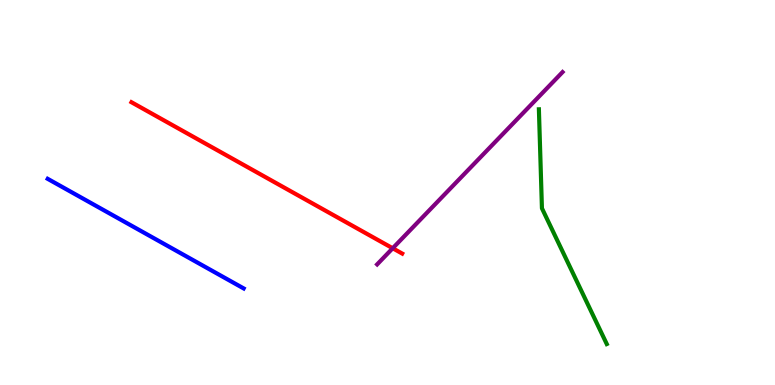[{'lines': ['blue', 'red'], 'intersections': []}, {'lines': ['green', 'red'], 'intersections': []}, {'lines': ['purple', 'red'], 'intersections': [{'x': 5.07, 'y': 3.55}]}, {'lines': ['blue', 'green'], 'intersections': []}, {'lines': ['blue', 'purple'], 'intersections': []}, {'lines': ['green', 'purple'], 'intersections': []}]